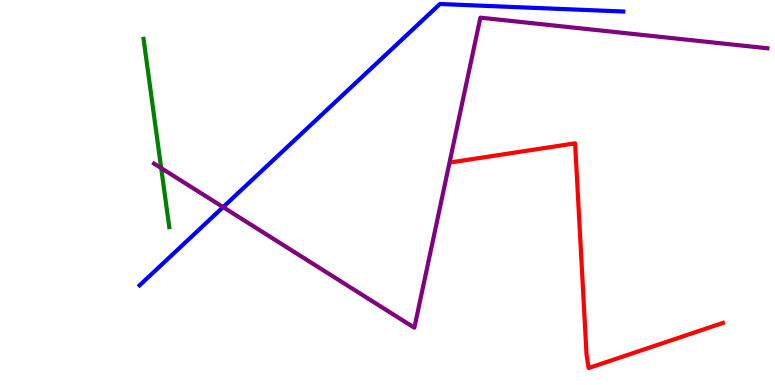[{'lines': ['blue', 'red'], 'intersections': []}, {'lines': ['green', 'red'], 'intersections': []}, {'lines': ['purple', 'red'], 'intersections': []}, {'lines': ['blue', 'green'], 'intersections': []}, {'lines': ['blue', 'purple'], 'intersections': [{'x': 2.88, 'y': 4.62}]}, {'lines': ['green', 'purple'], 'intersections': [{'x': 2.08, 'y': 5.63}]}]